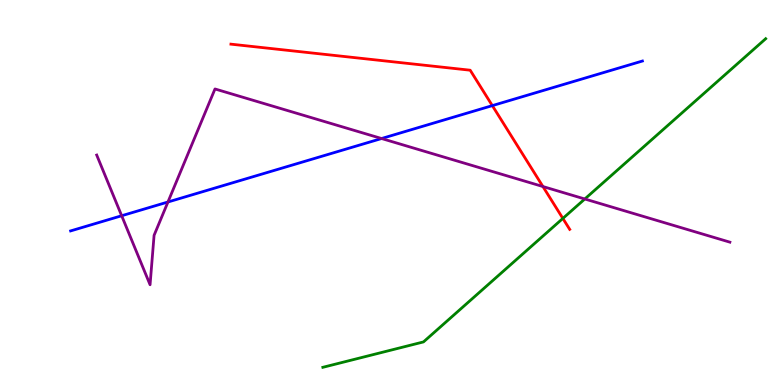[{'lines': ['blue', 'red'], 'intersections': [{'x': 6.35, 'y': 7.26}]}, {'lines': ['green', 'red'], 'intersections': [{'x': 7.26, 'y': 4.33}]}, {'lines': ['purple', 'red'], 'intersections': [{'x': 7.01, 'y': 5.16}]}, {'lines': ['blue', 'green'], 'intersections': []}, {'lines': ['blue', 'purple'], 'intersections': [{'x': 1.57, 'y': 4.4}, {'x': 2.17, 'y': 4.75}, {'x': 4.92, 'y': 6.4}]}, {'lines': ['green', 'purple'], 'intersections': [{'x': 7.55, 'y': 4.83}]}]